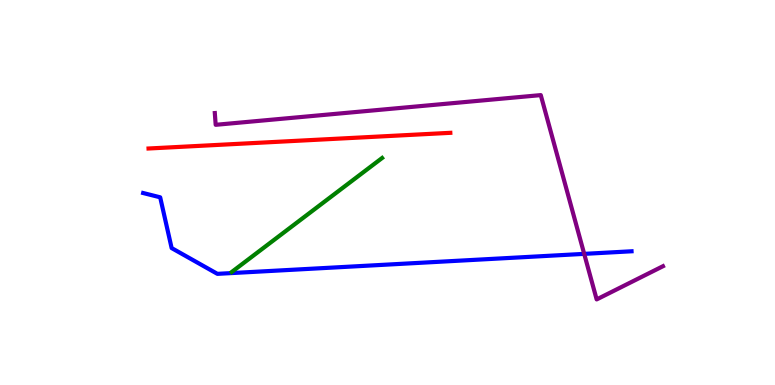[{'lines': ['blue', 'red'], 'intersections': []}, {'lines': ['green', 'red'], 'intersections': []}, {'lines': ['purple', 'red'], 'intersections': []}, {'lines': ['blue', 'green'], 'intersections': []}, {'lines': ['blue', 'purple'], 'intersections': [{'x': 7.54, 'y': 3.41}]}, {'lines': ['green', 'purple'], 'intersections': []}]